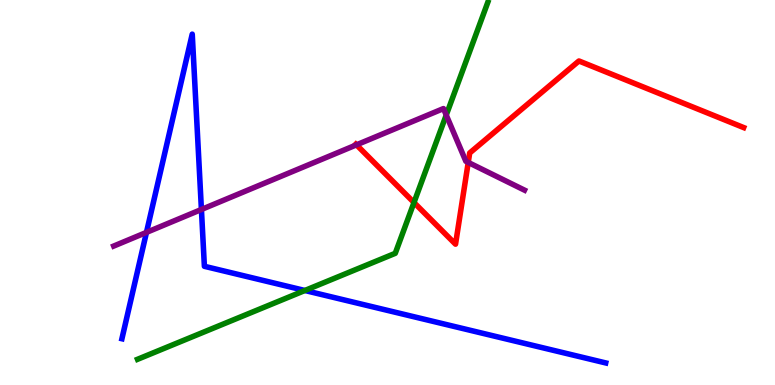[{'lines': ['blue', 'red'], 'intersections': []}, {'lines': ['green', 'red'], 'intersections': [{'x': 5.34, 'y': 4.74}]}, {'lines': ['purple', 'red'], 'intersections': [{'x': 4.6, 'y': 6.24}, {'x': 6.04, 'y': 5.78}]}, {'lines': ['blue', 'green'], 'intersections': [{'x': 3.93, 'y': 2.45}]}, {'lines': ['blue', 'purple'], 'intersections': [{'x': 1.89, 'y': 3.96}, {'x': 2.6, 'y': 4.56}]}, {'lines': ['green', 'purple'], 'intersections': [{'x': 5.76, 'y': 7.01}]}]